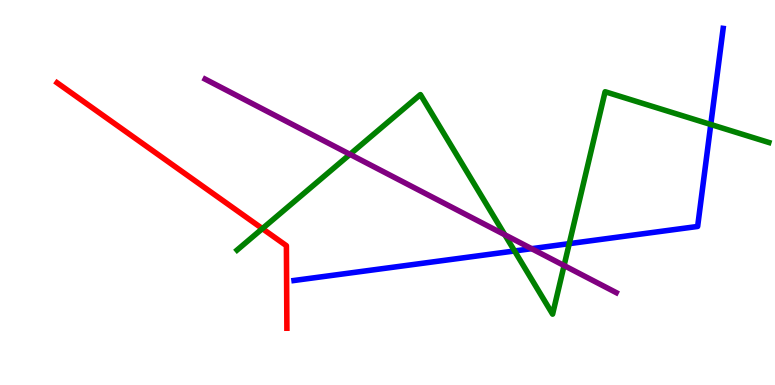[{'lines': ['blue', 'red'], 'intersections': []}, {'lines': ['green', 'red'], 'intersections': [{'x': 3.39, 'y': 4.06}]}, {'lines': ['purple', 'red'], 'intersections': []}, {'lines': ['blue', 'green'], 'intersections': [{'x': 6.64, 'y': 3.48}, {'x': 7.35, 'y': 3.67}, {'x': 9.17, 'y': 6.77}]}, {'lines': ['blue', 'purple'], 'intersections': [{'x': 6.86, 'y': 3.54}]}, {'lines': ['green', 'purple'], 'intersections': [{'x': 4.52, 'y': 5.99}, {'x': 6.51, 'y': 3.9}, {'x': 7.28, 'y': 3.1}]}]